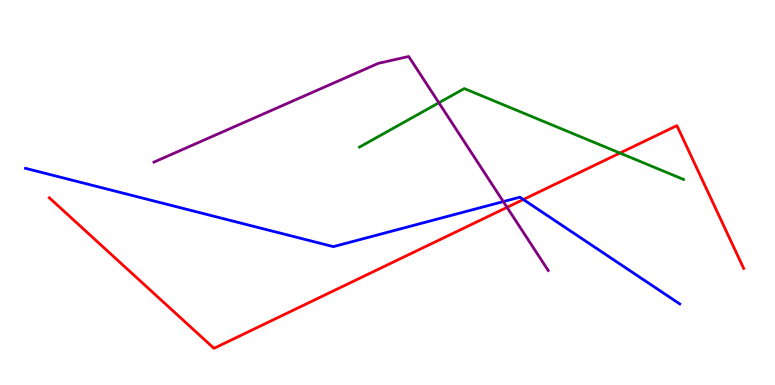[{'lines': ['blue', 'red'], 'intersections': [{'x': 6.75, 'y': 4.82}]}, {'lines': ['green', 'red'], 'intersections': [{'x': 8.0, 'y': 6.02}]}, {'lines': ['purple', 'red'], 'intersections': [{'x': 6.54, 'y': 4.61}]}, {'lines': ['blue', 'green'], 'intersections': []}, {'lines': ['blue', 'purple'], 'intersections': [{'x': 6.49, 'y': 4.76}]}, {'lines': ['green', 'purple'], 'intersections': [{'x': 5.66, 'y': 7.33}]}]